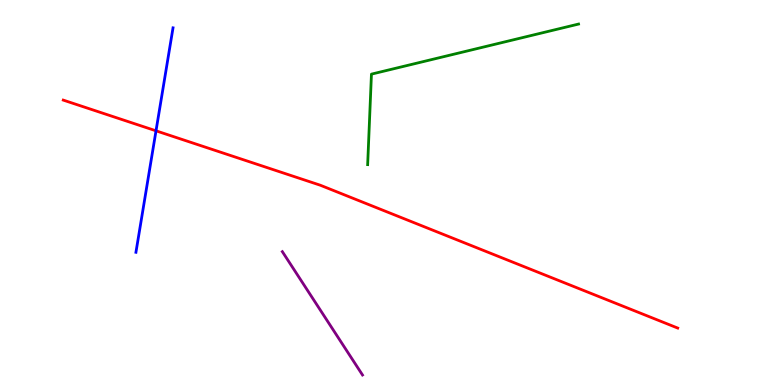[{'lines': ['blue', 'red'], 'intersections': [{'x': 2.01, 'y': 6.6}]}, {'lines': ['green', 'red'], 'intersections': []}, {'lines': ['purple', 'red'], 'intersections': []}, {'lines': ['blue', 'green'], 'intersections': []}, {'lines': ['blue', 'purple'], 'intersections': []}, {'lines': ['green', 'purple'], 'intersections': []}]